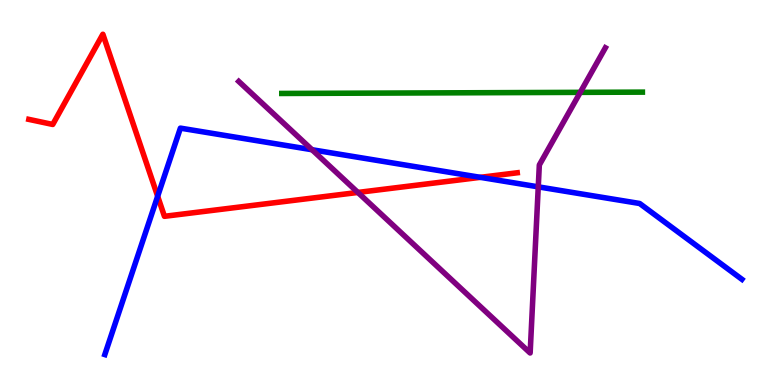[{'lines': ['blue', 'red'], 'intersections': [{'x': 2.03, 'y': 4.9}, {'x': 6.2, 'y': 5.39}]}, {'lines': ['green', 'red'], 'intersections': []}, {'lines': ['purple', 'red'], 'intersections': [{'x': 4.62, 'y': 5.0}]}, {'lines': ['blue', 'green'], 'intersections': []}, {'lines': ['blue', 'purple'], 'intersections': [{'x': 4.03, 'y': 6.11}, {'x': 6.95, 'y': 5.15}]}, {'lines': ['green', 'purple'], 'intersections': [{'x': 7.49, 'y': 7.6}]}]